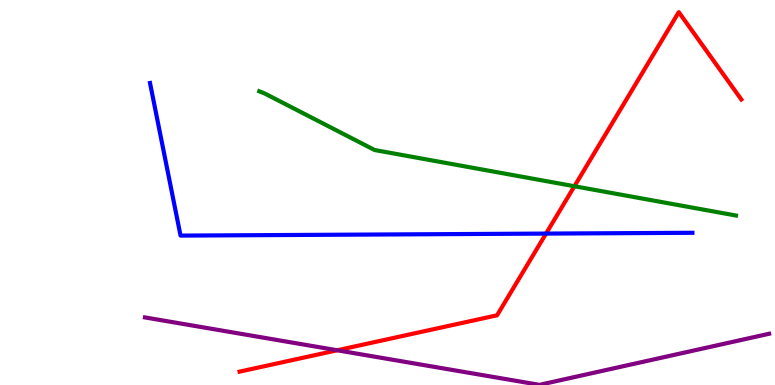[{'lines': ['blue', 'red'], 'intersections': [{'x': 7.05, 'y': 3.93}]}, {'lines': ['green', 'red'], 'intersections': [{'x': 7.41, 'y': 5.16}]}, {'lines': ['purple', 'red'], 'intersections': [{'x': 4.35, 'y': 0.902}]}, {'lines': ['blue', 'green'], 'intersections': []}, {'lines': ['blue', 'purple'], 'intersections': []}, {'lines': ['green', 'purple'], 'intersections': []}]